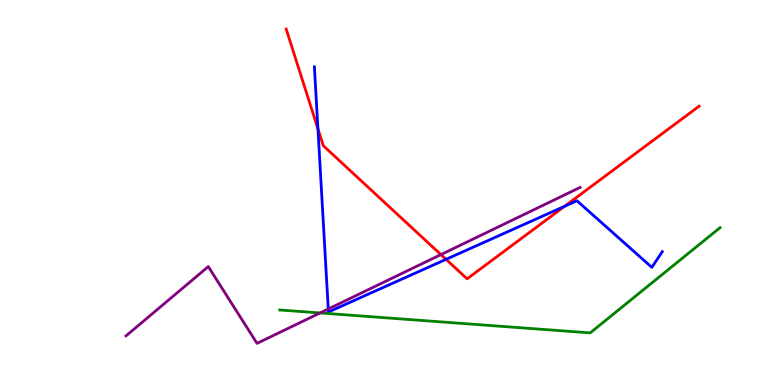[{'lines': ['blue', 'red'], 'intersections': [{'x': 4.1, 'y': 6.65}, {'x': 5.76, 'y': 3.26}, {'x': 7.29, 'y': 4.64}]}, {'lines': ['green', 'red'], 'intersections': []}, {'lines': ['purple', 'red'], 'intersections': [{'x': 5.69, 'y': 3.39}]}, {'lines': ['blue', 'green'], 'intersections': []}, {'lines': ['blue', 'purple'], 'intersections': [{'x': 4.24, 'y': 1.97}]}, {'lines': ['green', 'purple'], 'intersections': [{'x': 4.13, 'y': 1.87}]}]